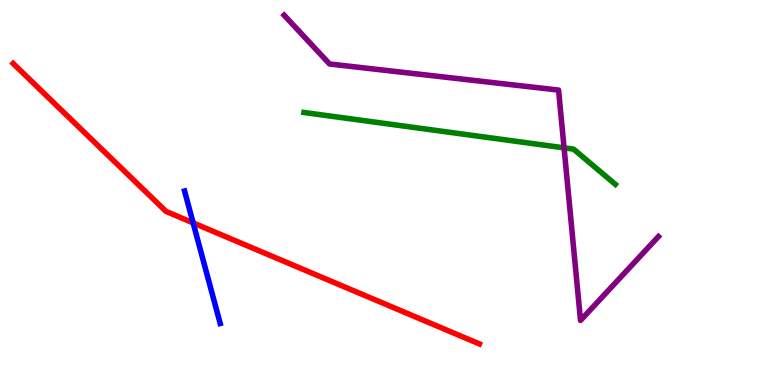[{'lines': ['blue', 'red'], 'intersections': [{'x': 2.49, 'y': 4.21}]}, {'lines': ['green', 'red'], 'intersections': []}, {'lines': ['purple', 'red'], 'intersections': []}, {'lines': ['blue', 'green'], 'intersections': []}, {'lines': ['blue', 'purple'], 'intersections': []}, {'lines': ['green', 'purple'], 'intersections': [{'x': 7.28, 'y': 6.16}]}]